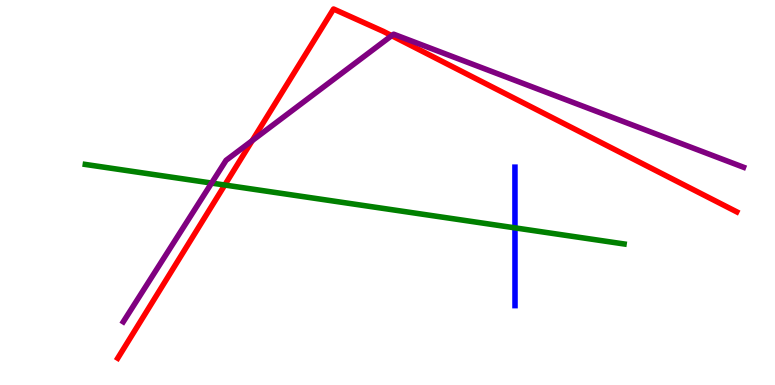[{'lines': ['blue', 'red'], 'intersections': []}, {'lines': ['green', 'red'], 'intersections': [{'x': 2.9, 'y': 5.19}]}, {'lines': ['purple', 'red'], 'intersections': [{'x': 3.25, 'y': 6.35}, {'x': 5.05, 'y': 9.07}]}, {'lines': ['blue', 'green'], 'intersections': [{'x': 6.64, 'y': 4.08}]}, {'lines': ['blue', 'purple'], 'intersections': []}, {'lines': ['green', 'purple'], 'intersections': [{'x': 2.73, 'y': 5.24}]}]